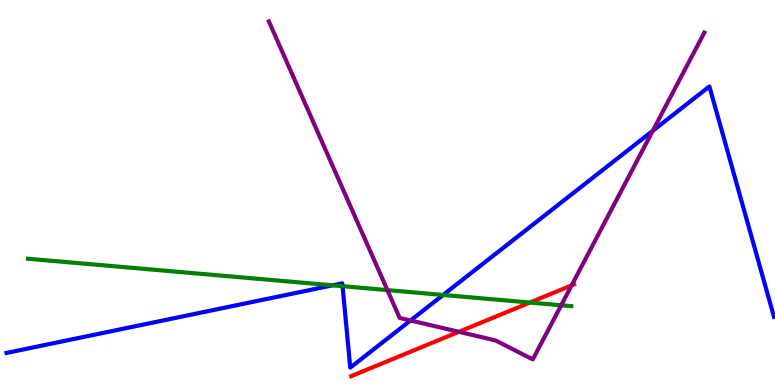[{'lines': ['blue', 'red'], 'intersections': []}, {'lines': ['green', 'red'], 'intersections': [{'x': 6.84, 'y': 2.14}]}, {'lines': ['purple', 'red'], 'intersections': [{'x': 5.92, 'y': 1.38}, {'x': 7.38, 'y': 2.59}]}, {'lines': ['blue', 'green'], 'intersections': [{'x': 4.29, 'y': 2.59}, {'x': 4.42, 'y': 2.57}, {'x': 5.72, 'y': 2.34}]}, {'lines': ['blue', 'purple'], 'intersections': [{'x': 5.3, 'y': 1.68}, {'x': 8.42, 'y': 6.6}]}, {'lines': ['green', 'purple'], 'intersections': [{'x': 5.0, 'y': 2.46}, {'x': 7.24, 'y': 2.07}]}]